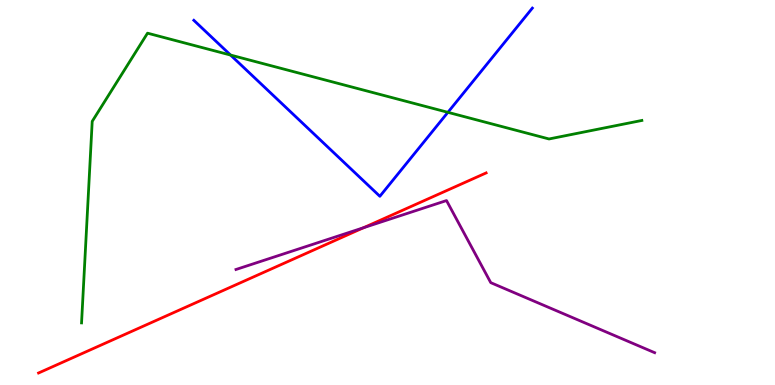[{'lines': ['blue', 'red'], 'intersections': []}, {'lines': ['green', 'red'], 'intersections': []}, {'lines': ['purple', 'red'], 'intersections': [{'x': 4.69, 'y': 4.09}]}, {'lines': ['blue', 'green'], 'intersections': [{'x': 2.98, 'y': 8.57}, {'x': 5.78, 'y': 7.08}]}, {'lines': ['blue', 'purple'], 'intersections': []}, {'lines': ['green', 'purple'], 'intersections': []}]